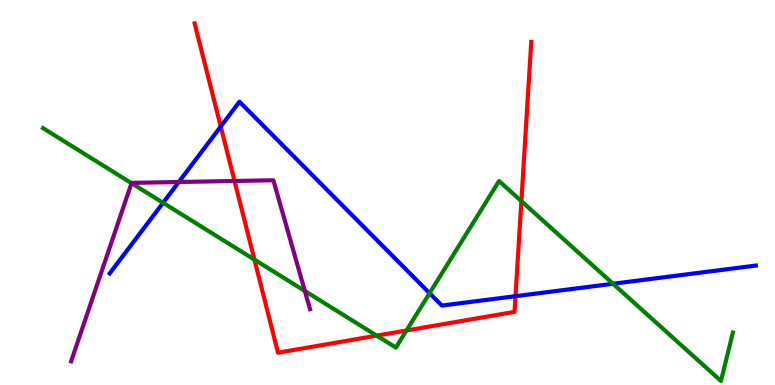[{'lines': ['blue', 'red'], 'intersections': [{'x': 2.85, 'y': 6.71}, {'x': 6.65, 'y': 2.31}]}, {'lines': ['green', 'red'], 'intersections': [{'x': 3.28, 'y': 3.26}, {'x': 4.86, 'y': 1.28}, {'x': 5.24, 'y': 1.42}, {'x': 6.73, 'y': 4.77}]}, {'lines': ['purple', 'red'], 'intersections': [{'x': 3.03, 'y': 5.3}]}, {'lines': ['blue', 'green'], 'intersections': [{'x': 2.1, 'y': 4.73}, {'x': 5.54, 'y': 2.39}, {'x': 7.91, 'y': 2.63}]}, {'lines': ['blue', 'purple'], 'intersections': [{'x': 2.31, 'y': 5.27}]}, {'lines': ['green', 'purple'], 'intersections': [{'x': 1.7, 'y': 5.24}, {'x': 3.93, 'y': 2.44}]}]